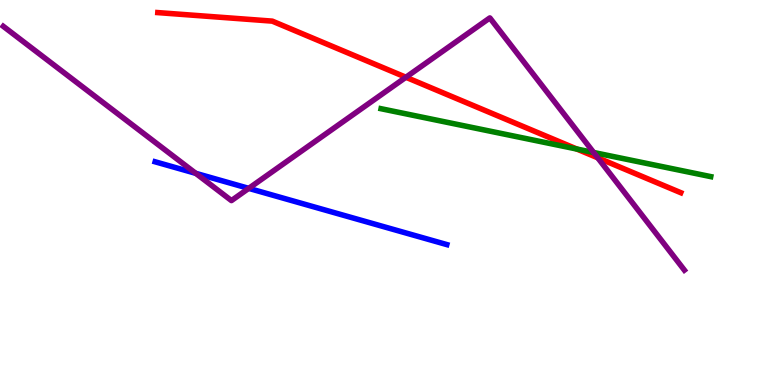[{'lines': ['blue', 'red'], 'intersections': []}, {'lines': ['green', 'red'], 'intersections': [{'x': 7.44, 'y': 6.13}]}, {'lines': ['purple', 'red'], 'intersections': [{'x': 5.24, 'y': 7.99}, {'x': 7.71, 'y': 5.9}]}, {'lines': ['blue', 'green'], 'intersections': []}, {'lines': ['blue', 'purple'], 'intersections': [{'x': 2.53, 'y': 5.5}, {'x': 3.21, 'y': 5.11}]}, {'lines': ['green', 'purple'], 'intersections': [{'x': 7.66, 'y': 6.04}]}]